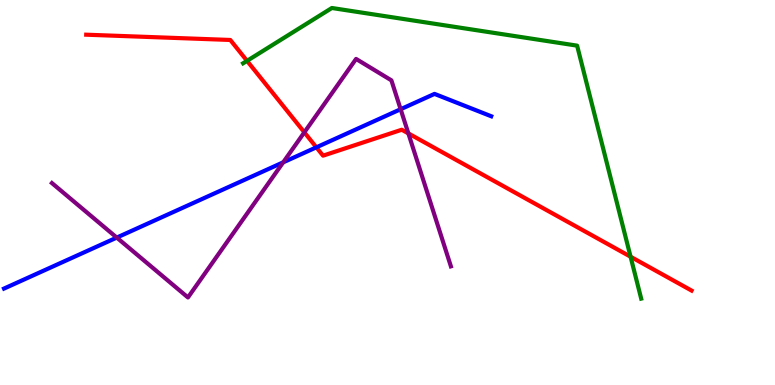[{'lines': ['blue', 'red'], 'intersections': [{'x': 4.08, 'y': 6.17}]}, {'lines': ['green', 'red'], 'intersections': [{'x': 3.19, 'y': 8.42}, {'x': 8.14, 'y': 3.33}]}, {'lines': ['purple', 'red'], 'intersections': [{'x': 3.93, 'y': 6.56}, {'x': 5.27, 'y': 6.53}]}, {'lines': ['blue', 'green'], 'intersections': []}, {'lines': ['blue', 'purple'], 'intersections': [{'x': 1.51, 'y': 3.83}, {'x': 3.65, 'y': 5.78}, {'x': 5.17, 'y': 7.16}]}, {'lines': ['green', 'purple'], 'intersections': []}]